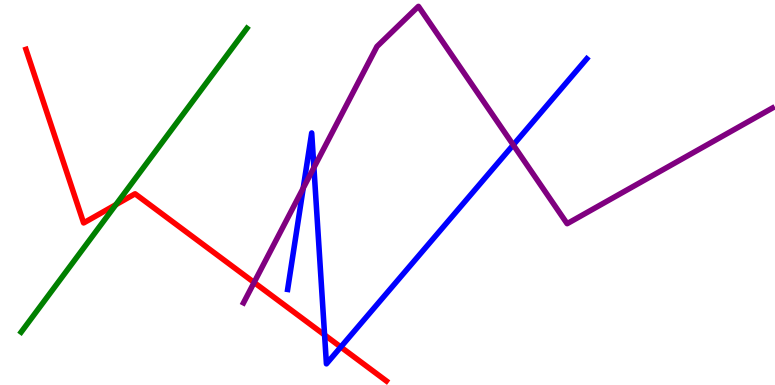[{'lines': ['blue', 'red'], 'intersections': [{'x': 4.19, 'y': 1.3}, {'x': 4.4, 'y': 0.987}]}, {'lines': ['green', 'red'], 'intersections': [{'x': 1.5, 'y': 4.68}]}, {'lines': ['purple', 'red'], 'intersections': [{'x': 3.28, 'y': 2.66}]}, {'lines': ['blue', 'green'], 'intersections': []}, {'lines': ['blue', 'purple'], 'intersections': [{'x': 3.91, 'y': 5.11}, {'x': 4.05, 'y': 5.65}, {'x': 6.62, 'y': 6.24}]}, {'lines': ['green', 'purple'], 'intersections': []}]